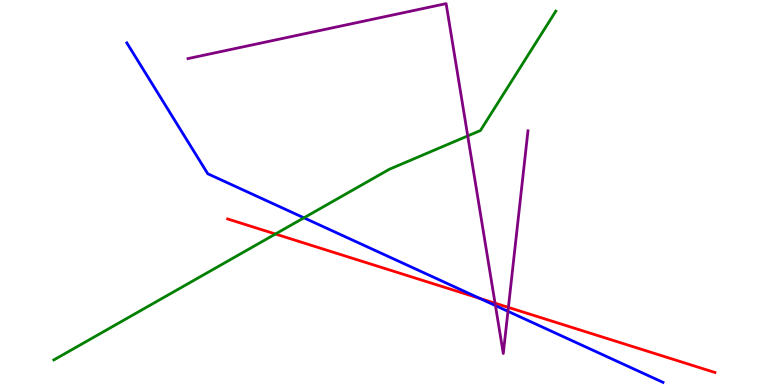[{'lines': ['blue', 'red'], 'intersections': [{'x': 6.19, 'y': 2.25}]}, {'lines': ['green', 'red'], 'intersections': [{'x': 3.55, 'y': 3.92}]}, {'lines': ['purple', 'red'], 'intersections': [{'x': 6.39, 'y': 2.12}, {'x': 6.56, 'y': 2.02}]}, {'lines': ['blue', 'green'], 'intersections': [{'x': 3.92, 'y': 4.34}]}, {'lines': ['blue', 'purple'], 'intersections': [{'x': 6.39, 'y': 2.06}, {'x': 6.55, 'y': 1.91}]}, {'lines': ['green', 'purple'], 'intersections': [{'x': 6.04, 'y': 6.47}]}]